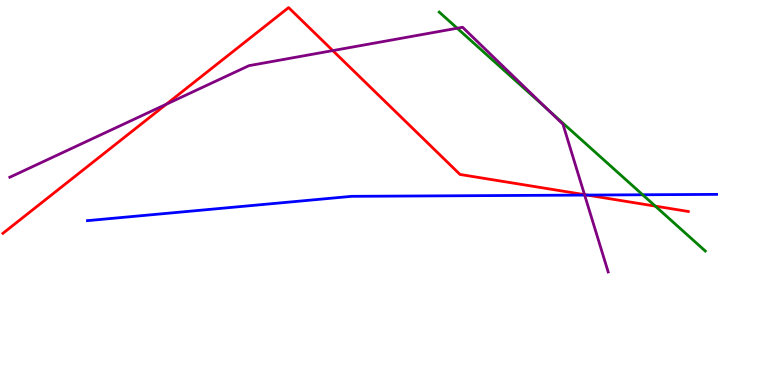[{'lines': ['blue', 'red'], 'intersections': [{'x': 7.58, 'y': 4.93}]}, {'lines': ['green', 'red'], 'intersections': [{'x': 8.46, 'y': 4.65}]}, {'lines': ['purple', 'red'], 'intersections': [{'x': 2.15, 'y': 7.29}, {'x': 4.29, 'y': 8.69}, {'x': 7.54, 'y': 4.94}]}, {'lines': ['blue', 'green'], 'intersections': [{'x': 8.29, 'y': 4.94}]}, {'lines': ['blue', 'purple'], 'intersections': [{'x': 7.54, 'y': 4.93}]}, {'lines': ['green', 'purple'], 'intersections': [{'x': 5.9, 'y': 9.27}, {'x': 7.07, 'y': 7.15}]}]